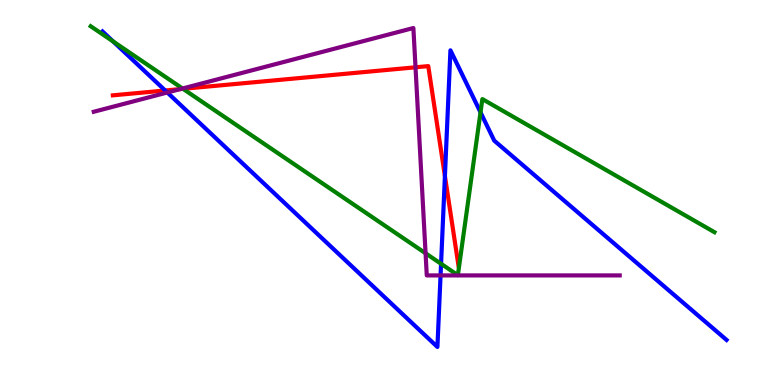[{'lines': ['blue', 'red'], 'intersections': [{'x': 2.13, 'y': 7.65}, {'x': 5.74, 'y': 5.43}]}, {'lines': ['green', 'red'], 'intersections': [{'x': 2.36, 'y': 7.69}]}, {'lines': ['purple', 'red'], 'intersections': [{'x': 2.33, 'y': 7.69}, {'x': 5.36, 'y': 8.25}]}, {'lines': ['blue', 'green'], 'intersections': [{'x': 1.46, 'y': 8.92}, {'x': 5.69, 'y': 3.15}, {'x': 6.2, 'y': 7.08}]}, {'lines': ['blue', 'purple'], 'intersections': [{'x': 2.16, 'y': 7.6}, {'x': 5.68, 'y': 2.85}]}, {'lines': ['green', 'purple'], 'intersections': [{'x': 2.36, 'y': 7.7}, {'x': 5.49, 'y': 3.42}]}]